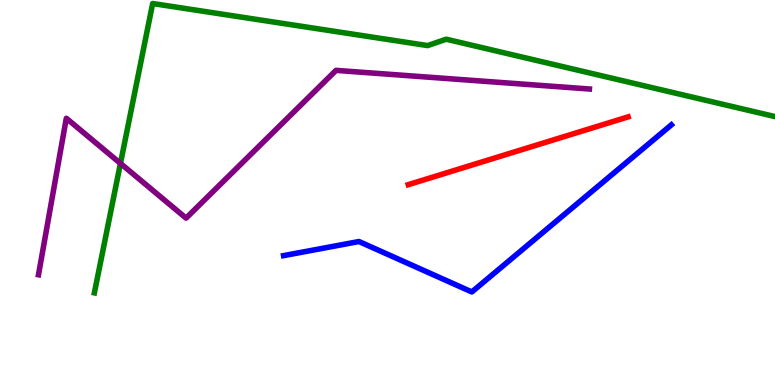[{'lines': ['blue', 'red'], 'intersections': []}, {'lines': ['green', 'red'], 'intersections': []}, {'lines': ['purple', 'red'], 'intersections': []}, {'lines': ['blue', 'green'], 'intersections': []}, {'lines': ['blue', 'purple'], 'intersections': []}, {'lines': ['green', 'purple'], 'intersections': [{'x': 1.55, 'y': 5.76}]}]